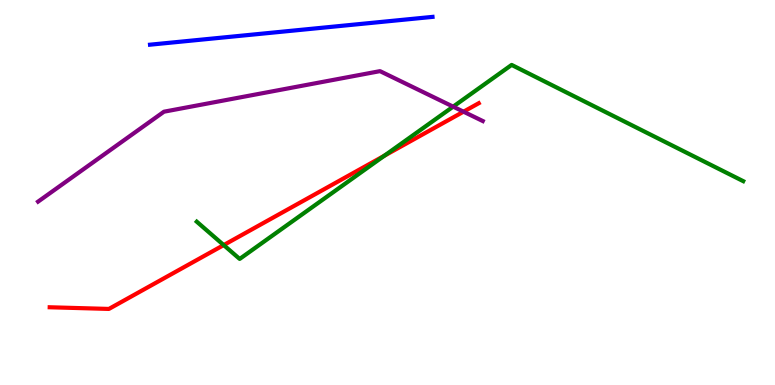[{'lines': ['blue', 'red'], 'intersections': []}, {'lines': ['green', 'red'], 'intersections': [{'x': 2.89, 'y': 3.63}, {'x': 4.96, 'y': 5.96}]}, {'lines': ['purple', 'red'], 'intersections': [{'x': 5.98, 'y': 7.1}]}, {'lines': ['blue', 'green'], 'intersections': []}, {'lines': ['blue', 'purple'], 'intersections': []}, {'lines': ['green', 'purple'], 'intersections': [{'x': 5.85, 'y': 7.23}]}]